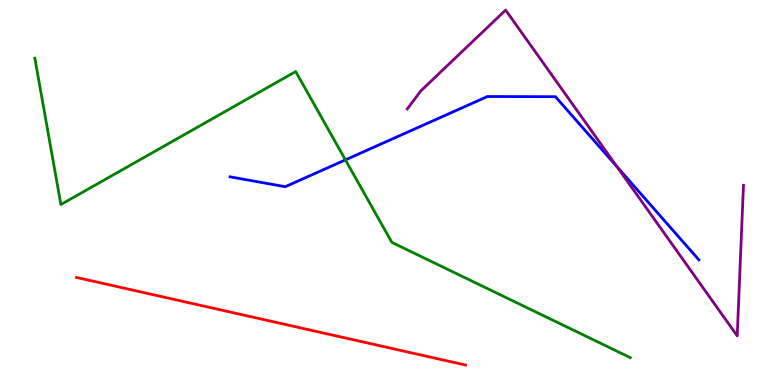[{'lines': ['blue', 'red'], 'intersections': []}, {'lines': ['green', 'red'], 'intersections': []}, {'lines': ['purple', 'red'], 'intersections': []}, {'lines': ['blue', 'green'], 'intersections': [{'x': 4.46, 'y': 5.85}]}, {'lines': ['blue', 'purple'], 'intersections': [{'x': 7.96, 'y': 5.67}]}, {'lines': ['green', 'purple'], 'intersections': []}]